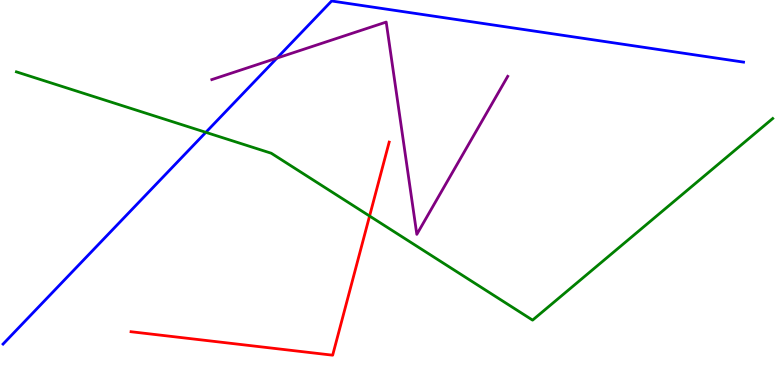[{'lines': ['blue', 'red'], 'intersections': []}, {'lines': ['green', 'red'], 'intersections': [{'x': 4.77, 'y': 4.39}]}, {'lines': ['purple', 'red'], 'intersections': []}, {'lines': ['blue', 'green'], 'intersections': [{'x': 2.66, 'y': 6.56}]}, {'lines': ['blue', 'purple'], 'intersections': [{'x': 3.57, 'y': 8.49}]}, {'lines': ['green', 'purple'], 'intersections': []}]